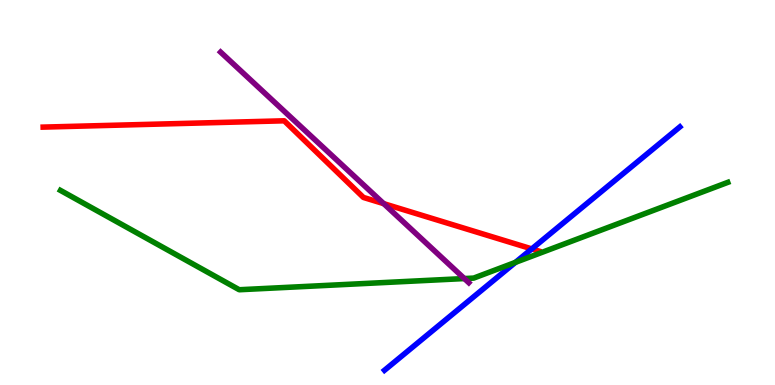[{'lines': ['blue', 'red'], 'intersections': [{'x': 6.86, 'y': 3.53}]}, {'lines': ['green', 'red'], 'intersections': []}, {'lines': ['purple', 'red'], 'intersections': [{'x': 4.95, 'y': 4.71}]}, {'lines': ['blue', 'green'], 'intersections': [{'x': 6.65, 'y': 3.19}]}, {'lines': ['blue', 'purple'], 'intersections': []}, {'lines': ['green', 'purple'], 'intersections': [{'x': 5.99, 'y': 2.76}]}]